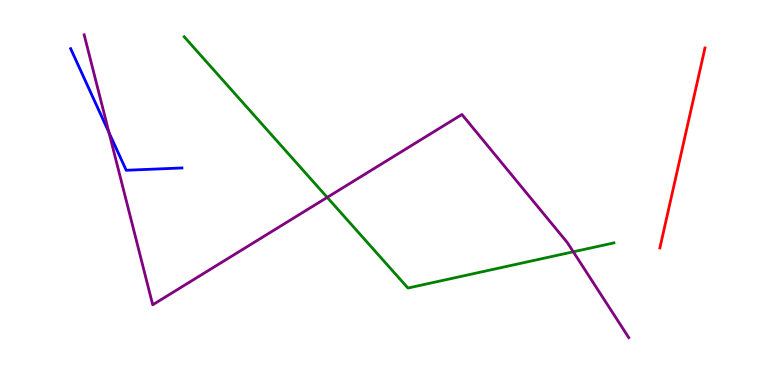[{'lines': ['blue', 'red'], 'intersections': []}, {'lines': ['green', 'red'], 'intersections': []}, {'lines': ['purple', 'red'], 'intersections': []}, {'lines': ['blue', 'green'], 'intersections': []}, {'lines': ['blue', 'purple'], 'intersections': [{'x': 1.41, 'y': 6.56}]}, {'lines': ['green', 'purple'], 'intersections': [{'x': 4.22, 'y': 4.87}, {'x': 7.4, 'y': 3.46}]}]